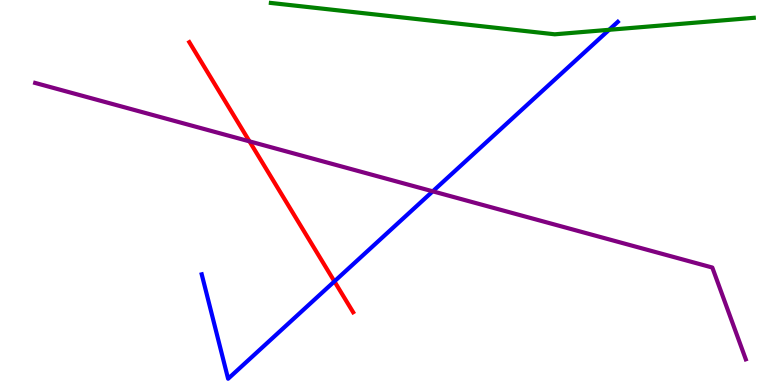[{'lines': ['blue', 'red'], 'intersections': [{'x': 4.32, 'y': 2.69}]}, {'lines': ['green', 'red'], 'intersections': []}, {'lines': ['purple', 'red'], 'intersections': [{'x': 3.22, 'y': 6.33}]}, {'lines': ['blue', 'green'], 'intersections': [{'x': 7.86, 'y': 9.23}]}, {'lines': ['blue', 'purple'], 'intersections': [{'x': 5.58, 'y': 5.03}]}, {'lines': ['green', 'purple'], 'intersections': []}]